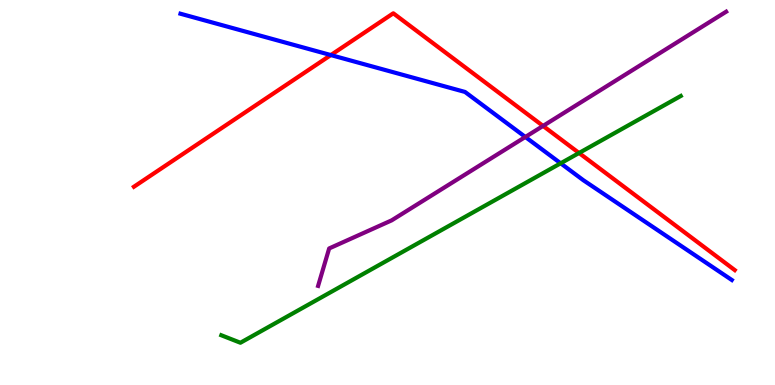[{'lines': ['blue', 'red'], 'intersections': [{'x': 4.27, 'y': 8.57}]}, {'lines': ['green', 'red'], 'intersections': [{'x': 7.47, 'y': 6.03}]}, {'lines': ['purple', 'red'], 'intersections': [{'x': 7.01, 'y': 6.73}]}, {'lines': ['blue', 'green'], 'intersections': [{'x': 7.23, 'y': 5.76}]}, {'lines': ['blue', 'purple'], 'intersections': [{'x': 6.78, 'y': 6.44}]}, {'lines': ['green', 'purple'], 'intersections': []}]